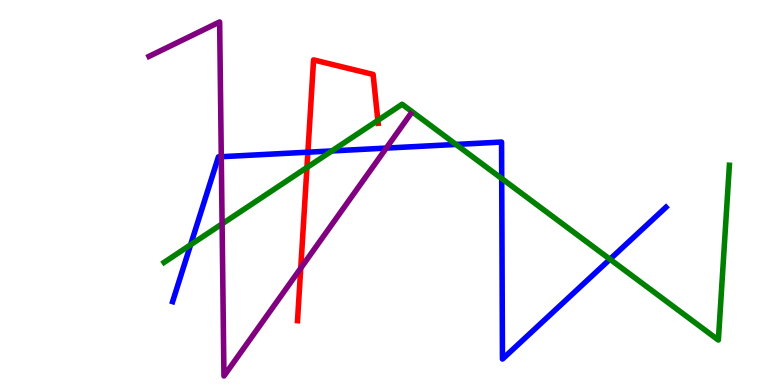[{'lines': ['blue', 'red'], 'intersections': [{'x': 3.97, 'y': 6.05}]}, {'lines': ['green', 'red'], 'intersections': [{'x': 3.96, 'y': 5.65}, {'x': 4.88, 'y': 6.87}]}, {'lines': ['purple', 'red'], 'intersections': [{'x': 3.88, 'y': 3.03}]}, {'lines': ['blue', 'green'], 'intersections': [{'x': 2.46, 'y': 3.64}, {'x': 4.28, 'y': 6.08}, {'x': 5.88, 'y': 6.25}, {'x': 6.47, 'y': 5.36}, {'x': 7.87, 'y': 3.27}]}, {'lines': ['blue', 'purple'], 'intersections': [{'x': 2.86, 'y': 5.93}, {'x': 4.98, 'y': 6.15}]}, {'lines': ['green', 'purple'], 'intersections': [{'x': 2.87, 'y': 4.19}]}]